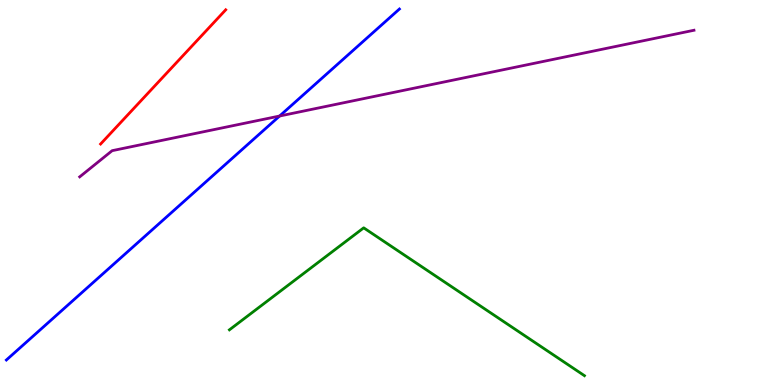[{'lines': ['blue', 'red'], 'intersections': []}, {'lines': ['green', 'red'], 'intersections': []}, {'lines': ['purple', 'red'], 'intersections': []}, {'lines': ['blue', 'green'], 'intersections': []}, {'lines': ['blue', 'purple'], 'intersections': [{'x': 3.61, 'y': 6.99}]}, {'lines': ['green', 'purple'], 'intersections': []}]